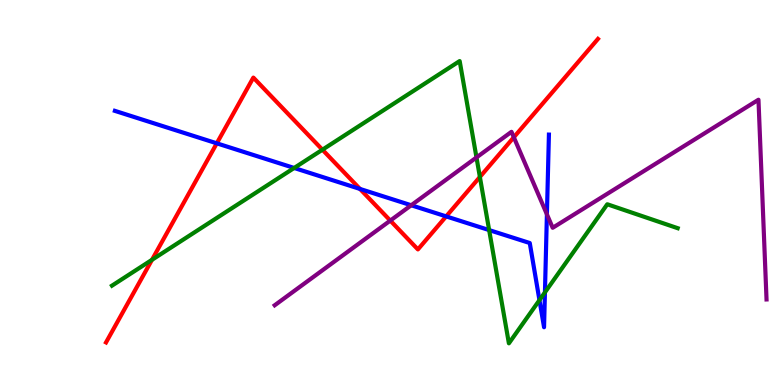[{'lines': ['blue', 'red'], 'intersections': [{'x': 2.8, 'y': 6.28}, {'x': 4.64, 'y': 5.09}, {'x': 5.76, 'y': 4.38}]}, {'lines': ['green', 'red'], 'intersections': [{'x': 1.96, 'y': 3.25}, {'x': 4.16, 'y': 6.11}, {'x': 6.19, 'y': 5.4}]}, {'lines': ['purple', 'red'], 'intersections': [{'x': 5.04, 'y': 4.27}, {'x': 6.63, 'y': 6.43}]}, {'lines': ['blue', 'green'], 'intersections': [{'x': 3.8, 'y': 5.64}, {'x': 6.31, 'y': 4.02}, {'x': 6.96, 'y': 2.2}, {'x': 7.03, 'y': 2.41}]}, {'lines': ['blue', 'purple'], 'intersections': [{'x': 5.31, 'y': 4.67}, {'x': 7.06, 'y': 4.43}]}, {'lines': ['green', 'purple'], 'intersections': [{'x': 6.15, 'y': 5.91}]}]